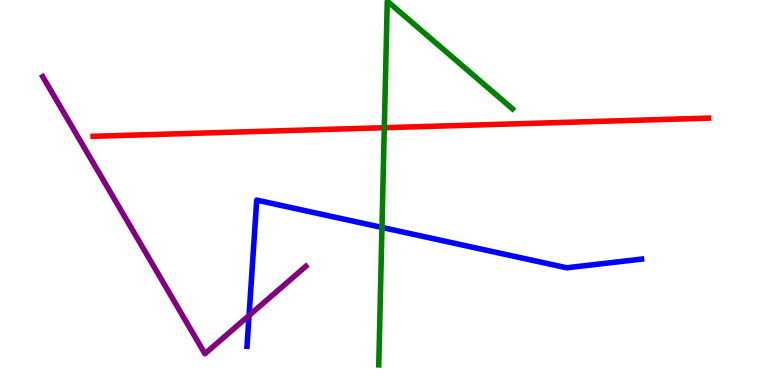[{'lines': ['blue', 'red'], 'intersections': []}, {'lines': ['green', 'red'], 'intersections': [{'x': 4.96, 'y': 6.68}]}, {'lines': ['purple', 'red'], 'intersections': []}, {'lines': ['blue', 'green'], 'intersections': [{'x': 4.93, 'y': 4.09}]}, {'lines': ['blue', 'purple'], 'intersections': [{'x': 3.21, 'y': 1.81}]}, {'lines': ['green', 'purple'], 'intersections': []}]